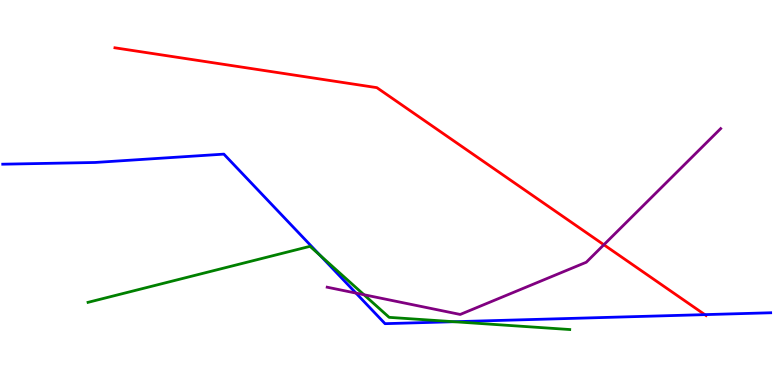[{'lines': ['blue', 'red'], 'intersections': [{'x': 9.09, 'y': 1.83}]}, {'lines': ['green', 'red'], 'intersections': []}, {'lines': ['purple', 'red'], 'intersections': [{'x': 7.79, 'y': 3.64}]}, {'lines': ['blue', 'green'], 'intersections': [{'x': 4.13, 'y': 3.37}, {'x': 5.86, 'y': 1.64}]}, {'lines': ['blue', 'purple'], 'intersections': [{'x': 4.59, 'y': 2.39}]}, {'lines': ['green', 'purple'], 'intersections': [{'x': 4.7, 'y': 2.34}]}]